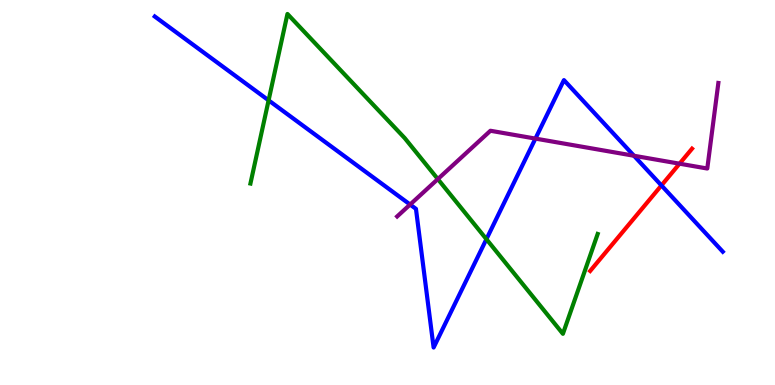[{'lines': ['blue', 'red'], 'intersections': [{'x': 8.53, 'y': 5.18}]}, {'lines': ['green', 'red'], 'intersections': []}, {'lines': ['purple', 'red'], 'intersections': [{'x': 8.77, 'y': 5.75}]}, {'lines': ['blue', 'green'], 'intersections': [{'x': 3.47, 'y': 7.39}, {'x': 6.28, 'y': 3.79}]}, {'lines': ['blue', 'purple'], 'intersections': [{'x': 5.29, 'y': 4.69}, {'x': 6.91, 'y': 6.4}, {'x': 8.18, 'y': 5.95}]}, {'lines': ['green', 'purple'], 'intersections': [{'x': 5.65, 'y': 5.35}]}]